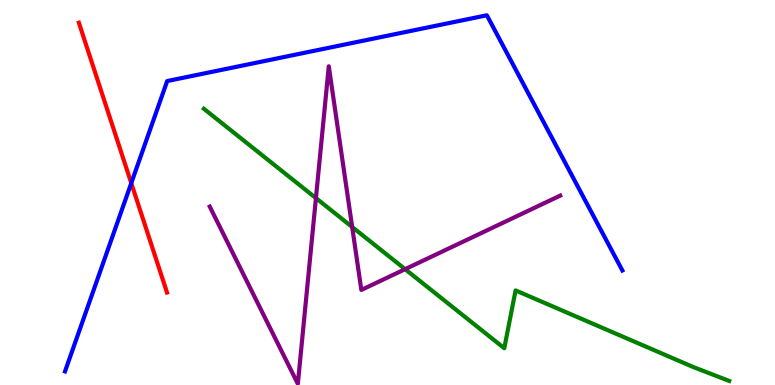[{'lines': ['blue', 'red'], 'intersections': [{'x': 1.69, 'y': 5.24}]}, {'lines': ['green', 'red'], 'intersections': []}, {'lines': ['purple', 'red'], 'intersections': []}, {'lines': ['blue', 'green'], 'intersections': []}, {'lines': ['blue', 'purple'], 'intersections': []}, {'lines': ['green', 'purple'], 'intersections': [{'x': 4.08, 'y': 4.85}, {'x': 4.54, 'y': 4.1}, {'x': 5.23, 'y': 3.01}]}]